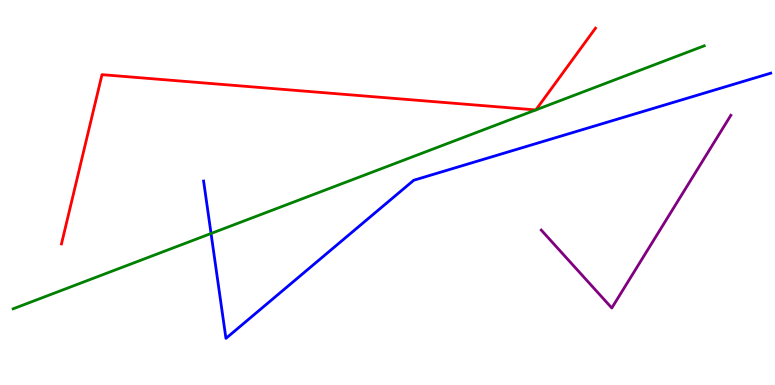[{'lines': ['blue', 'red'], 'intersections': []}, {'lines': ['green', 'red'], 'intersections': [{'x': 6.91, 'y': 7.14}, {'x': 6.91, 'y': 7.15}]}, {'lines': ['purple', 'red'], 'intersections': []}, {'lines': ['blue', 'green'], 'intersections': [{'x': 2.72, 'y': 3.94}]}, {'lines': ['blue', 'purple'], 'intersections': []}, {'lines': ['green', 'purple'], 'intersections': []}]